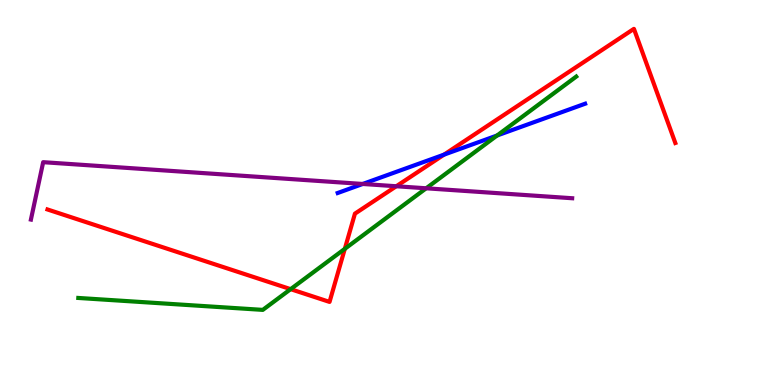[{'lines': ['blue', 'red'], 'intersections': [{'x': 5.73, 'y': 5.98}]}, {'lines': ['green', 'red'], 'intersections': [{'x': 3.75, 'y': 2.49}, {'x': 4.45, 'y': 3.54}]}, {'lines': ['purple', 'red'], 'intersections': [{'x': 5.11, 'y': 5.16}]}, {'lines': ['blue', 'green'], 'intersections': [{'x': 6.41, 'y': 6.48}]}, {'lines': ['blue', 'purple'], 'intersections': [{'x': 4.68, 'y': 5.22}]}, {'lines': ['green', 'purple'], 'intersections': [{'x': 5.5, 'y': 5.11}]}]